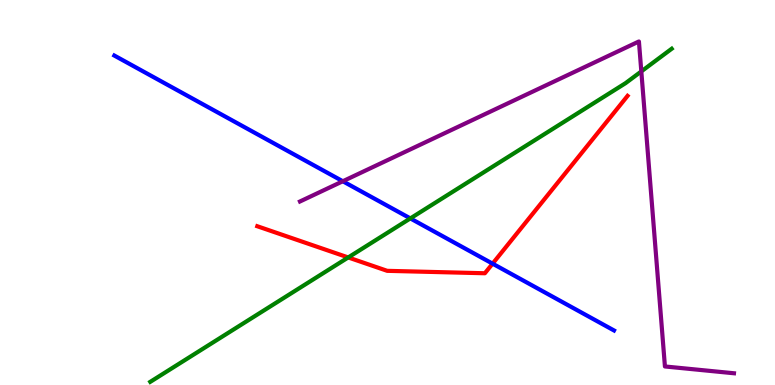[{'lines': ['blue', 'red'], 'intersections': [{'x': 6.36, 'y': 3.15}]}, {'lines': ['green', 'red'], 'intersections': [{'x': 4.49, 'y': 3.31}]}, {'lines': ['purple', 'red'], 'intersections': []}, {'lines': ['blue', 'green'], 'intersections': [{'x': 5.29, 'y': 4.33}]}, {'lines': ['blue', 'purple'], 'intersections': [{'x': 4.42, 'y': 5.29}]}, {'lines': ['green', 'purple'], 'intersections': [{'x': 8.28, 'y': 8.15}]}]